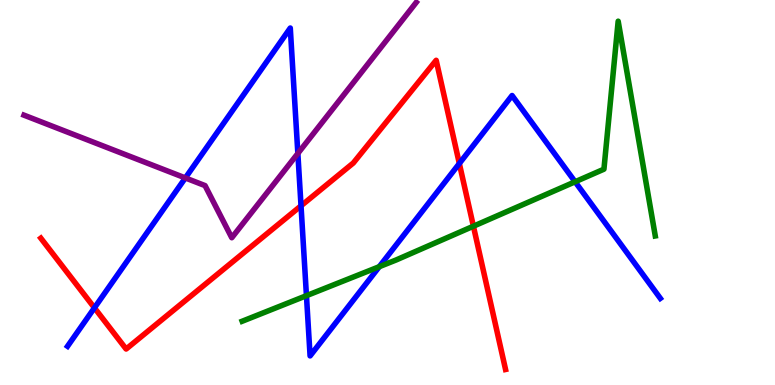[{'lines': ['blue', 'red'], 'intersections': [{'x': 1.22, 'y': 2.0}, {'x': 3.88, 'y': 4.65}, {'x': 5.93, 'y': 5.75}]}, {'lines': ['green', 'red'], 'intersections': [{'x': 6.11, 'y': 4.12}]}, {'lines': ['purple', 'red'], 'intersections': []}, {'lines': ['blue', 'green'], 'intersections': [{'x': 3.95, 'y': 2.32}, {'x': 4.89, 'y': 3.07}, {'x': 7.42, 'y': 5.28}]}, {'lines': ['blue', 'purple'], 'intersections': [{'x': 2.39, 'y': 5.38}, {'x': 3.84, 'y': 6.01}]}, {'lines': ['green', 'purple'], 'intersections': []}]